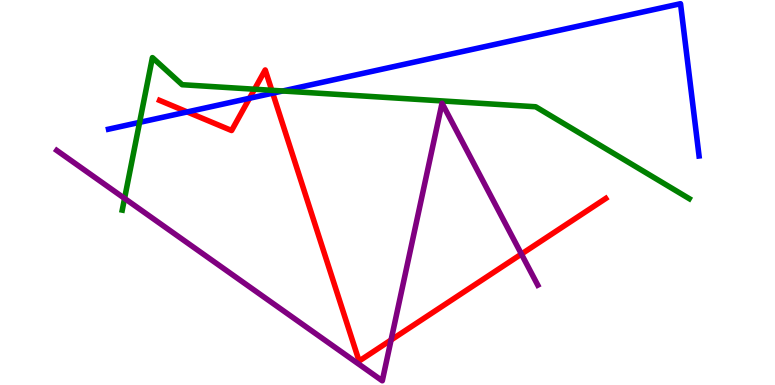[{'lines': ['blue', 'red'], 'intersections': [{'x': 2.42, 'y': 7.09}, {'x': 3.22, 'y': 7.45}, {'x': 3.52, 'y': 7.58}]}, {'lines': ['green', 'red'], 'intersections': [{'x': 3.28, 'y': 7.68}, {'x': 3.51, 'y': 7.65}]}, {'lines': ['purple', 'red'], 'intersections': [{'x': 5.05, 'y': 1.17}, {'x': 6.73, 'y': 3.4}]}, {'lines': ['blue', 'green'], 'intersections': [{'x': 1.8, 'y': 6.82}, {'x': 3.65, 'y': 7.64}]}, {'lines': ['blue', 'purple'], 'intersections': []}, {'lines': ['green', 'purple'], 'intersections': [{'x': 1.61, 'y': 4.85}]}]